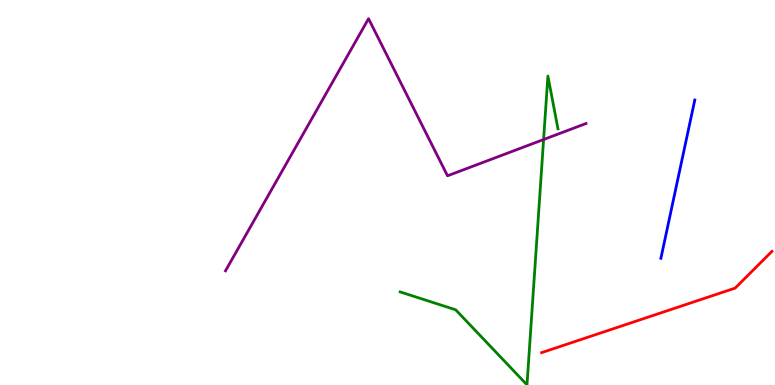[{'lines': ['blue', 'red'], 'intersections': []}, {'lines': ['green', 'red'], 'intersections': []}, {'lines': ['purple', 'red'], 'intersections': []}, {'lines': ['blue', 'green'], 'intersections': []}, {'lines': ['blue', 'purple'], 'intersections': []}, {'lines': ['green', 'purple'], 'intersections': [{'x': 7.01, 'y': 6.38}]}]